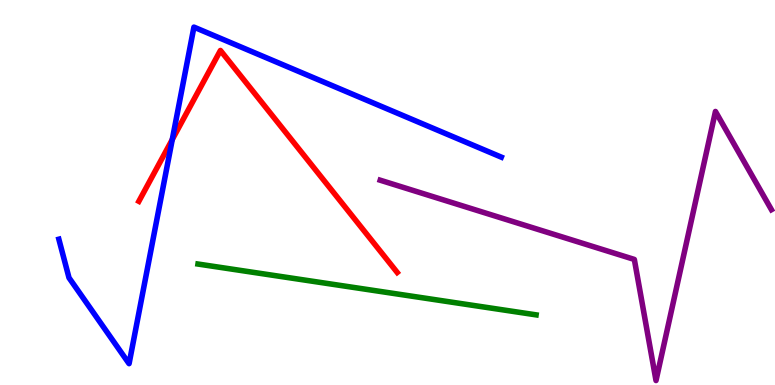[{'lines': ['blue', 'red'], 'intersections': [{'x': 2.22, 'y': 6.38}]}, {'lines': ['green', 'red'], 'intersections': []}, {'lines': ['purple', 'red'], 'intersections': []}, {'lines': ['blue', 'green'], 'intersections': []}, {'lines': ['blue', 'purple'], 'intersections': []}, {'lines': ['green', 'purple'], 'intersections': []}]